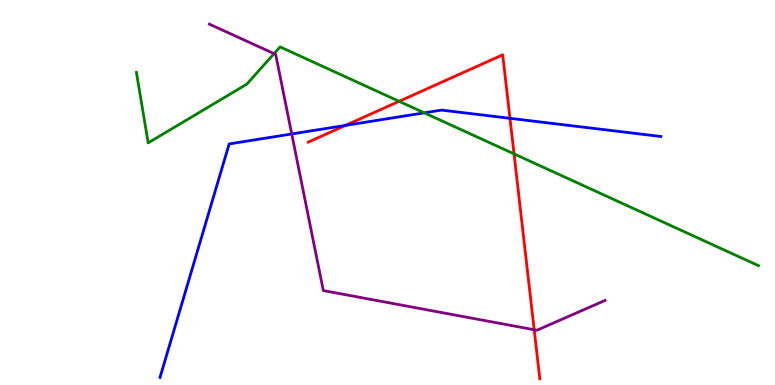[{'lines': ['blue', 'red'], 'intersections': [{'x': 4.46, 'y': 6.74}, {'x': 6.58, 'y': 6.93}]}, {'lines': ['green', 'red'], 'intersections': [{'x': 5.15, 'y': 7.37}, {'x': 6.63, 'y': 6.0}]}, {'lines': ['purple', 'red'], 'intersections': [{'x': 6.89, 'y': 1.44}]}, {'lines': ['blue', 'green'], 'intersections': [{'x': 5.47, 'y': 7.07}]}, {'lines': ['blue', 'purple'], 'intersections': [{'x': 3.76, 'y': 6.52}]}, {'lines': ['green', 'purple'], 'intersections': [{'x': 3.54, 'y': 8.61}]}]